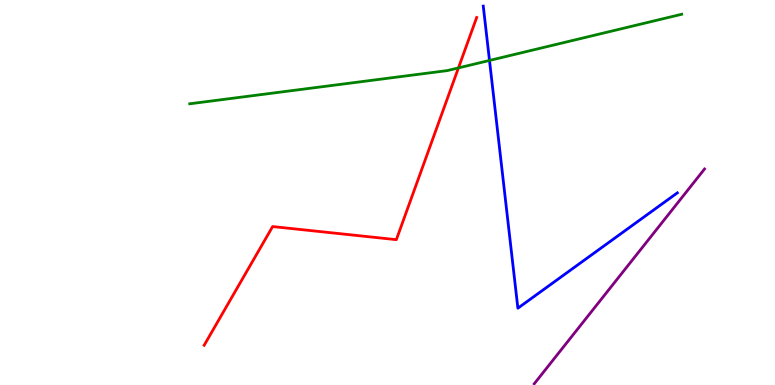[{'lines': ['blue', 'red'], 'intersections': []}, {'lines': ['green', 'red'], 'intersections': [{'x': 5.92, 'y': 8.24}]}, {'lines': ['purple', 'red'], 'intersections': []}, {'lines': ['blue', 'green'], 'intersections': [{'x': 6.32, 'y': 8.43}]}, {'lines': ['blue', 'purple'], 'intersections': []}, {'lines': ['green', 'purple'], 'intersections': []}]